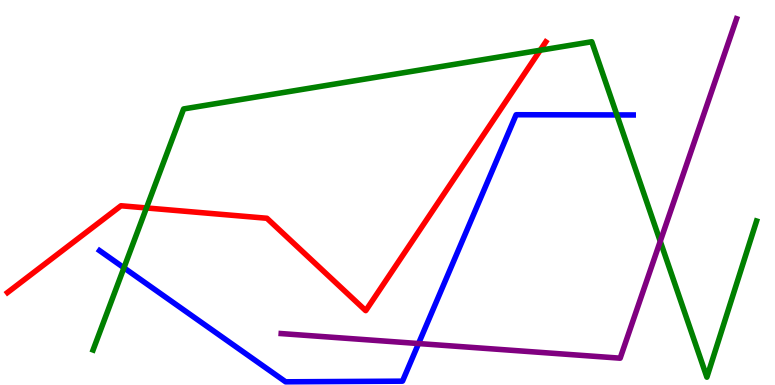[{'lines': ['blue', 'red'], 'intersections': []}, {'lines': ['green', 'red'], 'intersections': [{'x': 1.89, 'y': 4.6}, {'x': 6.97, 'y': 8.7}]}, {'lines': ['purple', 'red'], 'intersections': []}, {'lines': ['blue', 'green'], 'intersections': [{'x': 1.6, 'y': 3.04}, {'x': 7.96, 'y': 7.01}]}, {'lines': ['blue', 'purple'], 'intersections': [{'x': 5.4, 'y': 1.08}]}, {'lines': ['green', 'purple'], 'intersections': [{'x': 8.52, 'y': 3.73}]}]